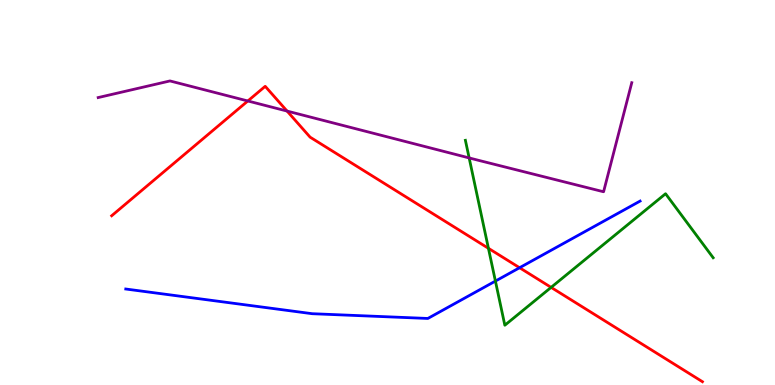[{'lines': ['blue', 'red'], 'intersections': [{'x': 6.7, 'y': 3.05}]}, {'lines': ['green', 'red'], 'intersections': [{'x': 6.3, 'y': 3.55}, {'x': 7.11, 'y': 2.54}]}, {'lines': ['purple', 'red'], 'intersections': [{'x': 3.2, 'y': 7.38}, {'x': 3.7, 'y': 7.12}]}, {'lines': ['blue', 'green'], 'intersections': [{'x': 6.39, 'y': 2.7}]}, {'lines': ['blue', 'purple'], 'intersections': []}, {'lines': ['green', 'purple'], 'intersections': [{'x': 6.05, 'y': 5.9}]}]